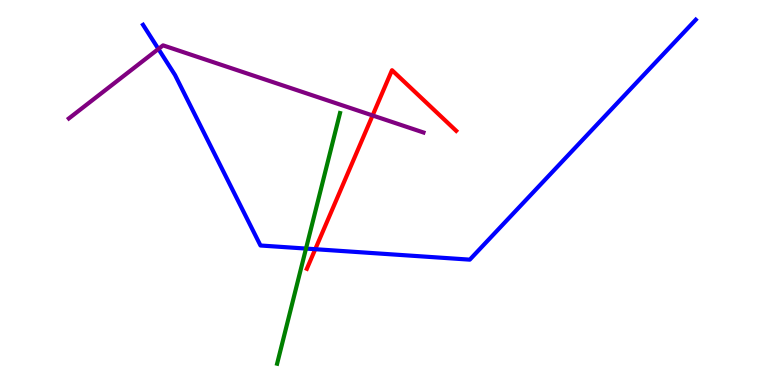[{'lines': ['blue', 'red'], 'intersections': [{'x': 4.07, 'y': 3.53}]}, {'lines': ['green', 'red'], 'intersections': []}, {'lines': ['purple', 'red'], 'intersections': [{'x': 4.81, 'y': 7.0}]}, {'lines': ['blue', 'green'], 'intersections': [{'x': 3.95, 'y': 3.54}]}, {'lines': ['blue', 'purple'], 'intersections': [{'x': 2.04, 'y': 8.73}]}, {'lines': ['green', 'purple'], 'intersections': []}]